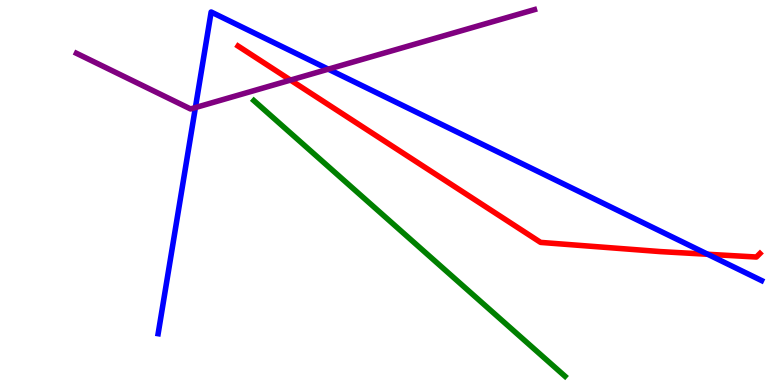[{'lines': ['blue', 'red'], 'intersections': [{'x': 9.13, 'y': 3.4}]}, {'lines': ['green', 'red'], 'intersections': []}, {'lines': ['purple', 'red'], 'intersections': [{'x': 3.75, 'y': 7.92}]}, {'lines': ['blue', 'green'], 'intersections': []}, {'lines': ['blue', 'purple'], 'intersections': [{'x': 2.52, 'y': 7.21}, {'x': 4.24, 'y': 8.2}]}, {'lines': ['green', 'purple'], 'intersections': []}]